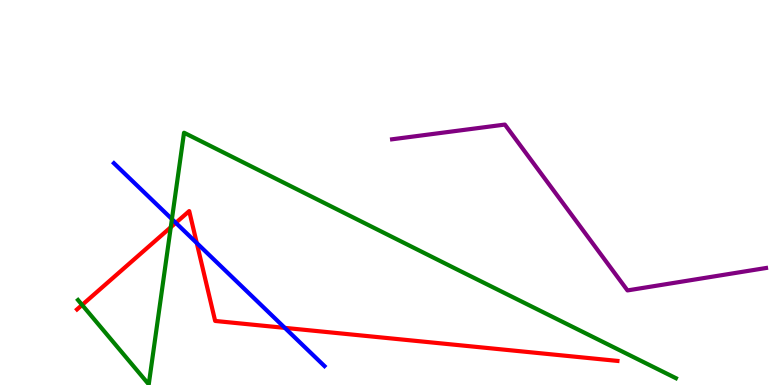[{'lines': ['blue', 'red'], 'intersections': [{'x': 2.27, 'y': 4.21}, {'x': 2.54, 'y': 3.69}, {'x': 3.68, 'y': 1.48}]}, {'lines': ['green', 'red'], 'intersections': [{'x': 1.06, 'y': 2.08}, {'x': 2.2, 'y': 4.1}]}, {'lines': ['purple', 'red'], 'intersections': []}, {'lines': ['blue', 'green'], 'intersections': [{'x': 2.22, 'y': 4.31}]}, {'lines': ['blue', 'purple'], 'intersections': []}, {'lines': ['green', 'purple'], 'intersections': []}]